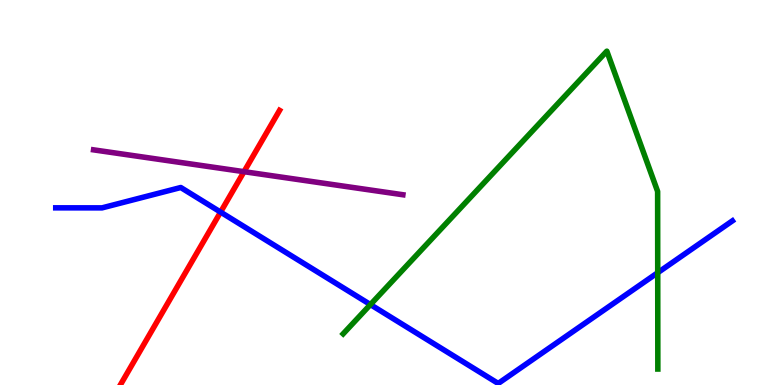[{'lines': ['blue', 'red'], 'intersections': [{'x': 2.85, 'y': 4.49}]}, {'lines': ['green', 'red'], 'intersections': []}, {'lines': ['purple', 'red'], 'intersections': [{'x': 3.15, 'y': 5.54}]}, {'lines': ['blue', 'green'], 'intersections': [{'x': 4.78, 'y': 2.09}, {'x': 8.49, 'y': 2.92}]}, {'lines': ['blue', 'purple'], 'intersections': []}, {'lines': ['green', 'purple'], 'intersections': []}]